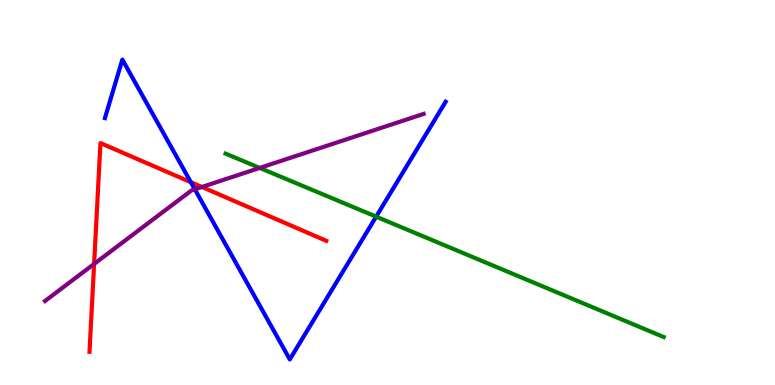[{'lines': ['blue', 'red'], 'intersections': [{'x': 2.46, 'y': 5.27}]}, {'lines': ['green', 'red'], 'intersections': []}, {'lines': ['purple', 'red'], 'intersections': [{'x': 1.21, 'y': 3.14}, {'x': 2.61, 'y': 5.14}]}, {'lines': ['blue', 'green'], 'intersections': [{'x': 4.85, 'y': 4.37}]}, {'lines': ['blue', 'purple'], 'intersections': [{'x': 2.51, 'y': 5.08}]}, {'lines': ['green', 'purple'], 'intersections': [{'x': 3.35, 'y': 5.64}]}]